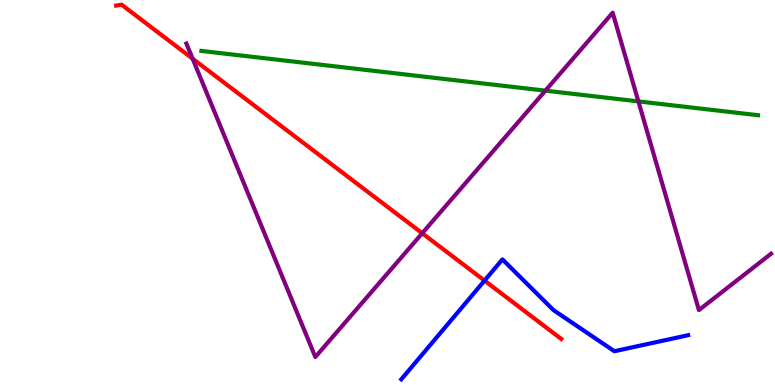[{'lines': ['blue', 'red'], 'intersections': [{'x': 6.25, 'y': 2.71}]}, {'lines': ['green', 'red'], 'intersections': []}, {'lines': ['purple', 'red'], 'intersections': [{'x': 2.49, 'y': 8.48}, {'x': 5.45, 'y': 3.94}]}, {'lines': ['blue', 'green'], 'intersections': []}, {'lines': ['blue', 'purple'], 'intersections': []}, {'lines': ['green', 'purple'], 'intersections': [{'x': 7.04, 'y': 7.65}, {'x': 8.24, 'y': 7.37}]}]